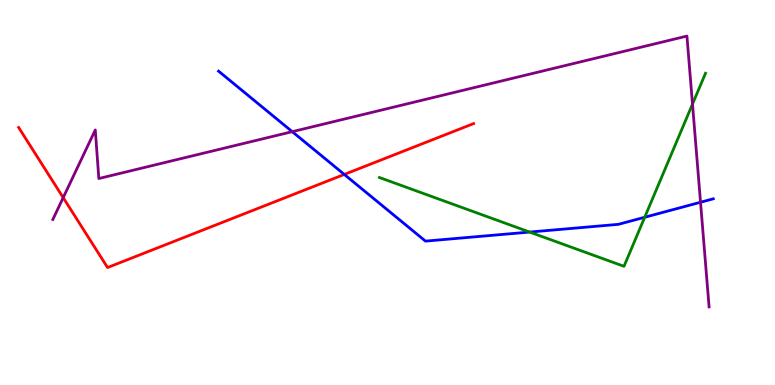[{'lines': ['blue', 'red'], 'intersections': [{'x': 4.44, 'y': 5.47}]}, {'lines': ['green', 'red'], 'intersections': []}, {'lines': ['purple', 'red'], 'intersections': [{'x': 0.815, 'y': 4.87}]}, {'lines': ['blue', 'green'], 'intersections': [{'x': 6.83, 'y': 3.97}, {'x': 8.32, 'y': 4.36}]}, {'lines': ['blue', 'purple'], 'intersections': [{'x': 3.77, 'y': 6.58}, {'x': 9.04, 'y': 4.75}]}, {'lines': ['green', 'purple'], 'intersections': [{'x': 8.94, 'y': 7.3}]}]